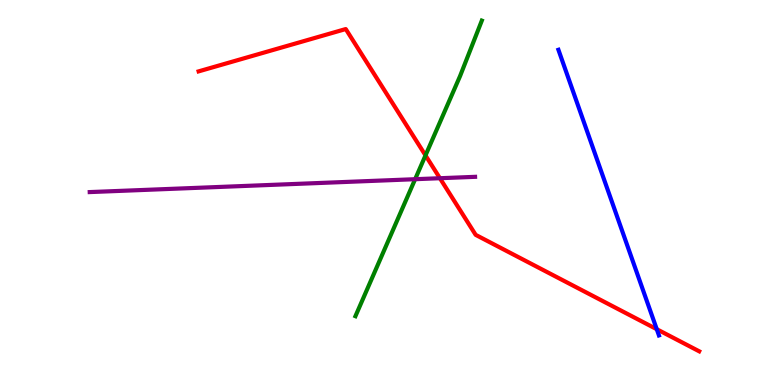[{'lines': ['blue', 'red'], 'intersections': [{'x': 8.47, 'y': 1.45}]}, {'lines': ['green', 'red'], 'intersections': [{'x': 5.49, 'y': 5.96}]}, {'lines': ['purple', 'red'], 'intersections': [{'x': 5.68, 'y': 5.37}]}, {'lines': ['blue', 'green'], 'intersections': []}, {'lines': ['blue', 'purple'], 'intersections': []}, {'lines': ['green', 'purple'], 'intersections': [{'x': 5.36, 'y': 5.35}]}]